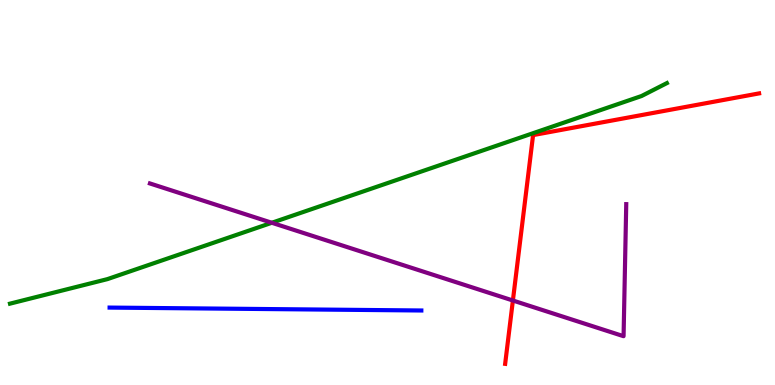[{'lines': ['blue', 'red'], 'intersections': []}, {'lines': ['green', 'red'], 'intersections': []}, {'lines': ['purple', 'red'], 'intersections': [{'x': 6.62, 'y': 2.19}]}, {'lines': ['blue', 'green'], 'intersections': []}, {'lines': ['blue', 'purple'], 'intersections': []}, {'lines': ['green', 'purple'], 'intersections': [{'x': 3.51, 'y': 4.21}]}]